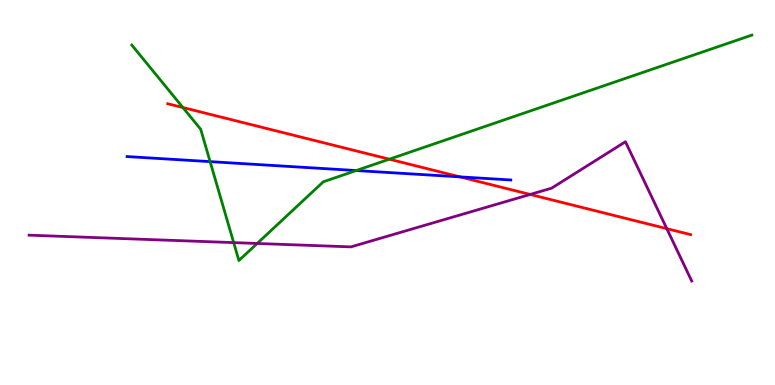[{'lines': ['blue', 'red'], 'intersections': [{'x': 5.93, 'y': 5.41}]}, {'lines': ['green', 'red'], 'intersections': [{'x': 2.36, 'y': 7.21}, {'x': 5.02, 'y': 5.86}]}, {'lines': ['purple', 'red'], 'intersections': [{'x': 6.84, 'y': 4.95}, {'x': 8.6, 'y': 4.06}]}, {'lines': ['blue', 'green'], 'intersections': [{'x': 2.71, 'y': 5.8}, {'x': 4.6, 'y': 5.57}]}, {'lines': ['blue', 'purple'], 'intersections': []}, {'lines': ['green', 'purple'], 'intersections': [{'x': 3.02, 'y': 3.7}, {'x': 3.32, 'y': 3.68}]}]